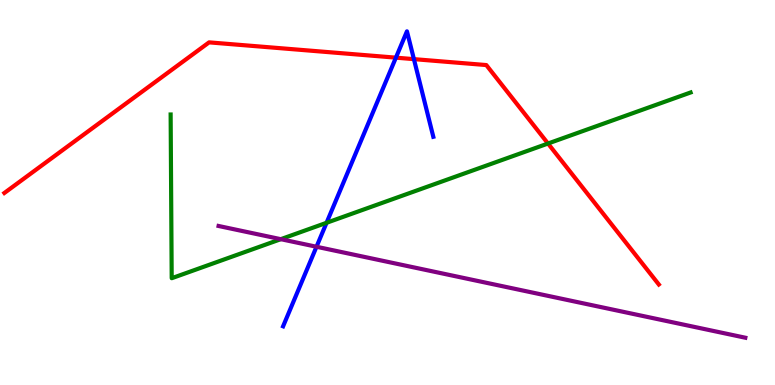[{'lines': ['blue', 'red'], 'intersections': [{'x': 5.11, 'y': 8.5}, {'x': 5.34, 'y': 8.46}]}, {'lines': ['green', 'red'], 'intersections': [{'x': 7.07, 'y': 6.27}]}, {'lines': ['purple', 'red'], 'intersections': []}, {'lines': ['blue', 'green'], 'intersections': [{'x': 4.21, 'y': 4.21}]}, {'lines': ['blue', 'purple'], 'intersections': [{'x': 4.08, 'y': 3.59}]}, {'lines': ['green', 'purple'], 'intersections': [{'x': 3.62, 'y': 3.79}]}]